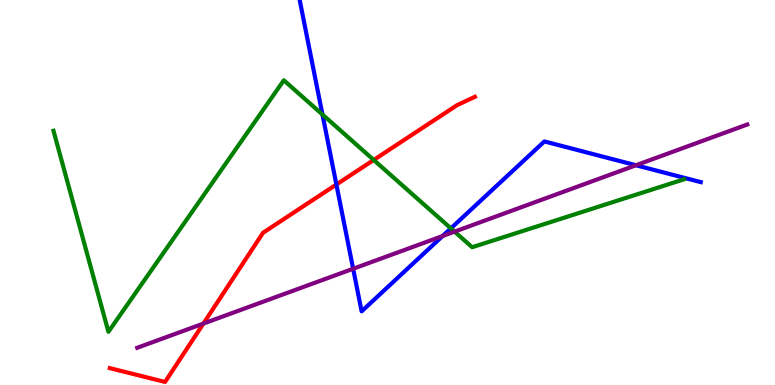[{'lines': ['blue', 'red'], 'intersections': [{'x': 4.34, 'y': 5.21}]}, {'lines': ['green', 'red'], 'intersections': [{'x': 4.82, 'y': 5.85}]}, {'lines': ['purple', 'red'], 'intersections': [{'x': 2.62, 'y': 1.6}]}, {'lines': ['blue', 'green'], 'intersections': [{'x': 4.16, 'y': 7.03}, {'x': 5.82, 'y': 4.07}]}, {'lines': ['blue', 'purple'], 'intersections': [{'x': 4.56, 'y': 3.02}, {'x': 5.71, 'y': 3.87}, {'x': 8.21, 'y': 5.71}]}, {'lines': ['green', 'purple'], 'intersections': [{'x': 5.87, 'y': 3.98}]}]